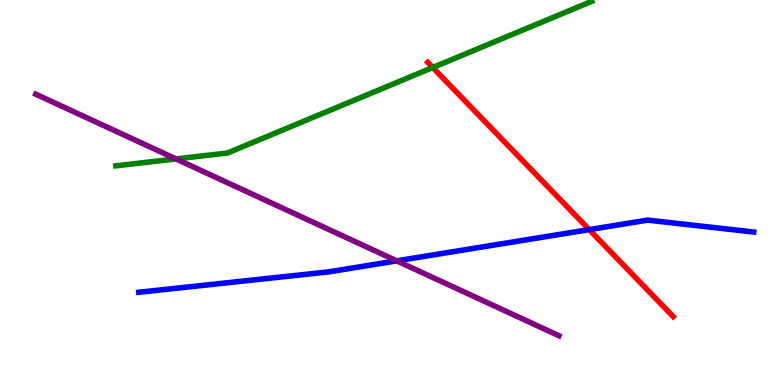[{'lines': ['blue', 'red'], 'intersections': [{'x': 7.6, 'y': 4.04}]}, {'lines': ['green', 'red'], 'intersections': [{'x': 5.58, 'y': 8.25}]}, {'lines': ['purple', 'red'], 'intersections': []}, {'lines': ['blue', 'green'], 'intersections': []}, {'lines': ['blue', 'purple'], 'intersections': [{'x': 5.12, 'y': 3.22}]}, {'lines': ['green', 'purple'], 'intersections': [{'x': 2.27, 'y': 5.87}]}]